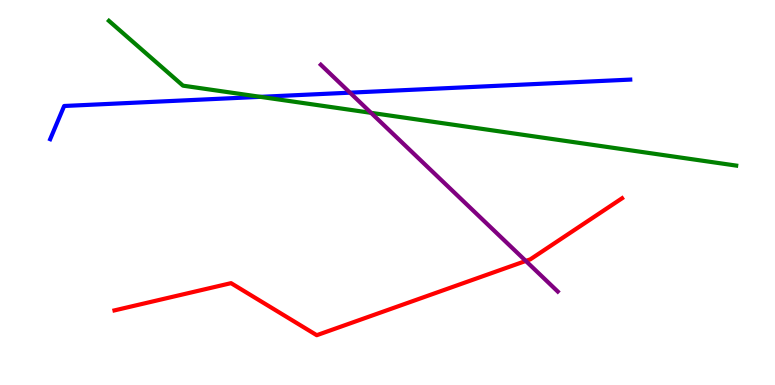[{'lines': ['blue', 'red'], 'intersections': []}, {'lines': ['green', 'red'], 'intersections': []}, {'lines': ['purple', 'red'], 'intersections': [{'x': 6.78, 'y': 3.22}]}, {'lines': ['blue', 'green'], 'intersections': [{'x': 3.36, 'y': 7.48}]}, {'lines': ['blue', 'purple'], 'intersections': [{'x': 4.52, 'y': 7.59}]}, {'lines': ['green', 'purple'], 'intersections': [{'x': 4.79, 'y': 7.07}]}]